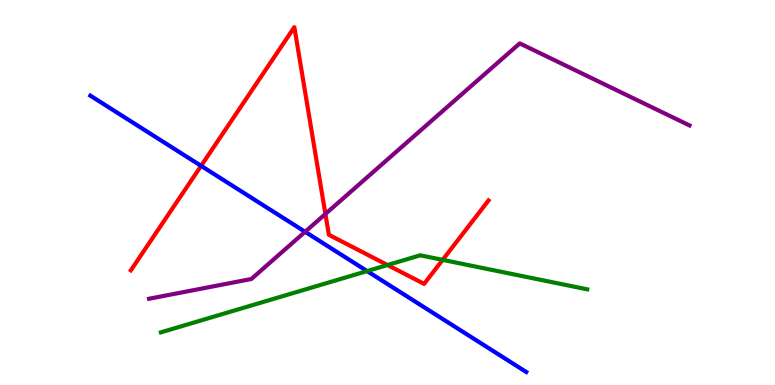[{'lines': ['blue', 'red'], 'intersections': [{'x': 2.59, 'y': 5.69}]}, {'lines': ['green', 'red'], 'intersections': [{'x': 5.0, 'y': 3.12}, {'x': 5.71, 'y': 3.25}]}, {'lines': ['purple', 'red'], 'intersections': [{'x': 4.2, 'y': 4.44}]}, {'lines': ['blue', 'green'], 'intersections': [{'x': 4.74, 'y': 2.96}]}, {'lines': ['blue', 'purple'], 'intersections': [{'x': 3.94, 'y': 3.98}]}, {'lines': ['green', 'purple'], 'intersections': []}]